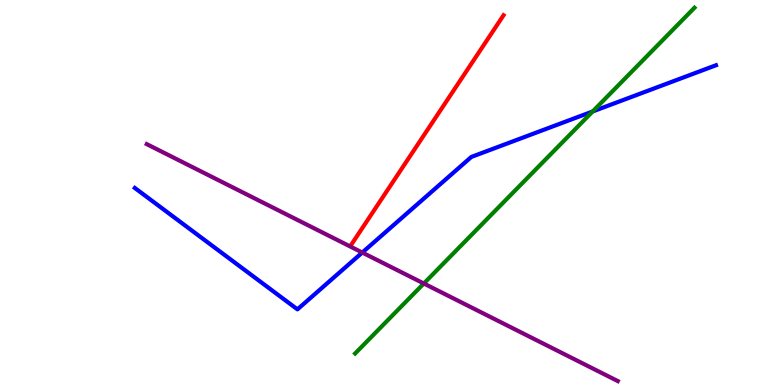[{'lines': ['blue', 'red'], 'intersections': []}, {'lines': ['green', 'red'], 'intersections': []}, {'lines': ['purple', 'red'], 'intersections': []}, {'lines': ['blue', 'green'], 'intersections': [{'x': 7.65, 'y': 7.1}]}, {'lines': ['blue', 'purple'], 'intersections': [{'x': 4.67, 'y': 3.44}]}, {'lines': ['green', 'purple'], 'intersections': [{'x': 5.47, 'y': 2.64}]}]